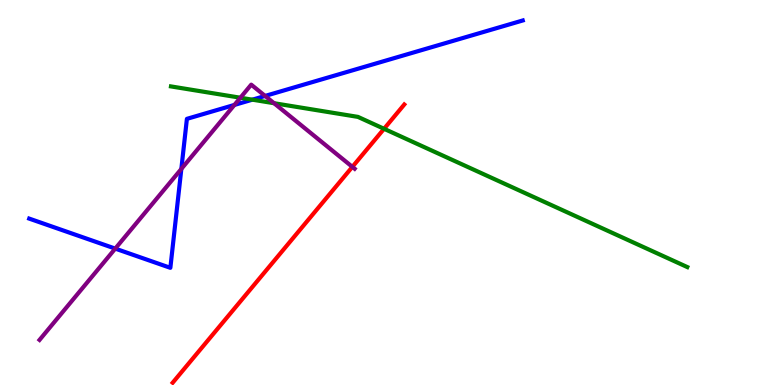[{'lines': ['blue', 'red'], 'intersections': []}, {'lines': ['green', 'red'], 'intersections': [{'x': 4.96, 'y': 6.65}]}, {'lines': ['purple', 'red'], 'intersections': [{'x': 4.55, 'y': 5.67}]}, {'lines': ['blue', 'green'], 'intersections': [{'x': 3.26, 'y': 7.41}]}, {'lines': ['blue', 'purple'], 'intersections': [{'x': 1.49, 'y': 3.54}, {'x': 2.34, 'y': 5.61}, {'x': 3.02, 'y': 7.27}, {'x': 3.42, 'y': 7.51}]}, {'lines': ['green', 'purple'], 'intersections': [{'x': 3.1, 'y': 7.46}, {'x': 3.54, 'y': 7.32}]}]